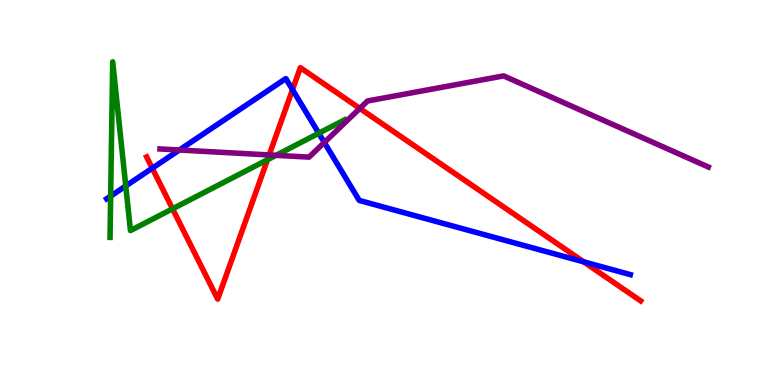[{'lines': ['blue', 'red'], 'intersections': [{'x': 1.96, 'y': 5.63}, {'x': 3.77, 'y': 7.67}, {'x': 7.53, 'y': 3.2}]}, {'lines': ['green', 'red'], 'intersections': [{'x': 2.23, 'y': 4.58}, {'x': 3.45, 'y': 5.85}]}, {'lines': ['purple', 'red'], 'intersections': [{'x': 3.47, 'y': 5.98}, {'x': 4.64, 'y': 7.18}]}, {'lines': ['blue', 'green'], 'intersections': [{'x': 1.43, 'y': 4.91}, {'x': 1.62, 'y': 5.17}, {'x': 4.11, 'y': 6.54}]}, {'lines': ['blue', 'purple'], 'intersections': [{'x': 2.31, 'y': 6.1}, {'x': 4.18, 'y': 6.3}]}, {'lines': ['green', 'purple'], 'intersections': [{'x': 3.56, 'y': 5.97}]}]